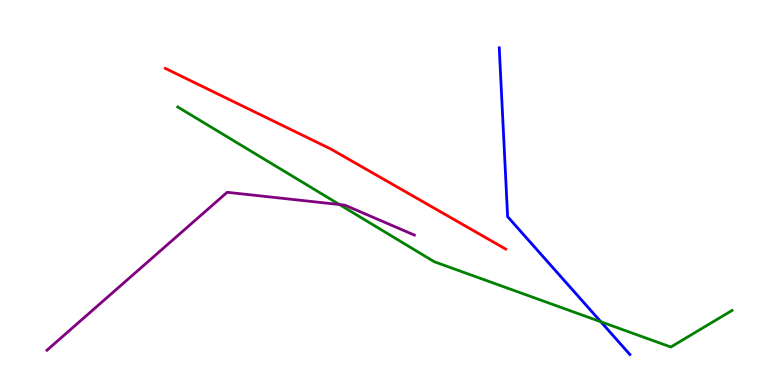[{'lines': ['blue', 'red'], 'intersections': []}, {'lines': ['green', 'red'], 'intersections': []}, {'lines': ['purple', 'red'], 'intersections': []}, {'lines': ['blue', 'green'], 'intersections': [{'x': 7.75, 'y': 1.64}]}, {'lines': ['blue', 'purple'], 'intersections': []}, {'lines': ['green', 'purple'], 'intersections': [{'x': 4.38, 'y': 4.69}]}]